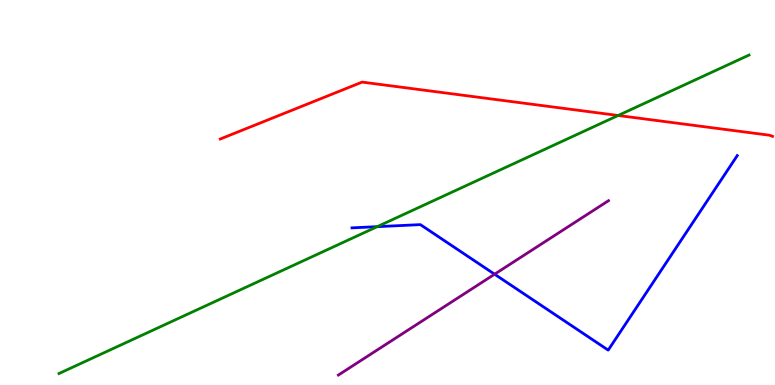[{'lines': ['blue', 'red'], 'intersections': []}, {'lines': ['green', 'red'], 'intersections': [{'x': 7.98, 'y': 7.0}]}, {'lines': ['purple', 'red'], 'intersections': []}, {'lines': ['blue', 'green'], 'intersections': [{'x': 4.87, 'y': 4.11}]}, {'lines': ['blue', 'purple'], 'intersections': [{'x': 6.38, 'y': 2.88}]}, {'lines': ['green', 'purple'], 'intersections': []}]